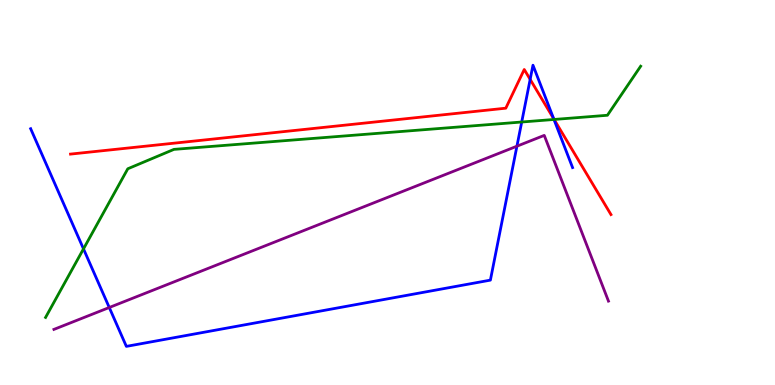[{'lines': ['blue', 'red'], 'intersections': [{'x': 6.84, 'y': 7.94}, {'x': 7.14, 'y': 6.92}]}, {'lines': ['green', 'red'], 'intersections': [{'x': 7.15, 'y': 6.9}]}, {'lines': ['purple', 'red'], 'intersections': []}, {'lines': ['blue', 'green'], 'intersections': [{'x': 1.08, 'y': 3.54}, {'x': 6.73, 'y': 6.83}, {'x': 7.15, 'y': 6.9}]}, {'lines': ['blue', 'purple'], 'intersections': [{'x': 1.41, 'y': 2.01}, {'x': 6.67, 'y': 6.2}]}, {'lines': ['green', 'purple'], 'intersections': []}]